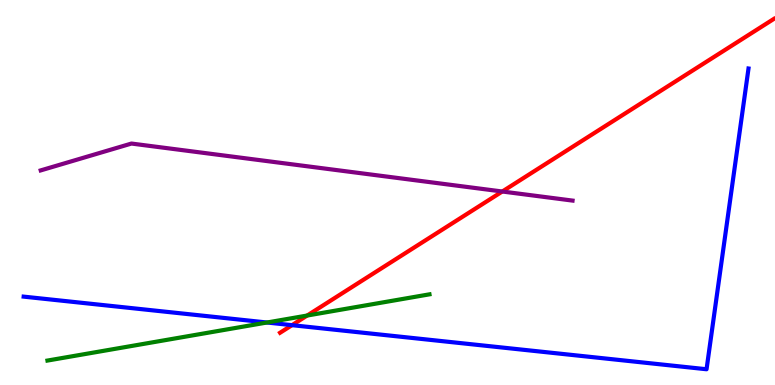[{'lines': ['blue', 'red'], 'intersections': [{'x': 3.77, 'y': 1.55}]}, {'lines': ['green', 'red'], 'intersections': [{'x': 3.96, 'y': 1.8}]}, {'lines': ['purple', 'red'], 'intersections': [{'x': 6.48, 'y': 5.03}]}, {'lines': ['blue', 'green'], 'intersections': [{'x': 3.44, 'y': 1.62}]}, {'lines': ['blue', 'purple'], 'intersections': []}, {'lines': ['green', 'purple'], 'intersections': []}]